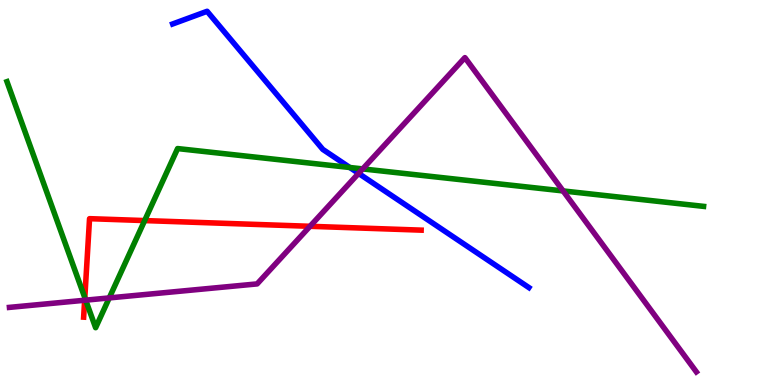[{'lines': ['blue', 'red'], 'intersections': []}, {'lines': ['green', 'red'], 'intersections': [{'x': 1.09, 'y': 2.27}, {'x': 1.87, 'y': 4.27}]}, {'lines': ['purple', 'red'], 'intersections': [{'x': 1.09, 'y': 2.2}, {'x': 4.0, 'y': 4.12}]}, {'lines': ['blue', 'green'], 'intersections': [{'x': 4.51, 'y': 5.65}]}, {'lines': ['blue', 'purple'], 'intersections': [{'x': 4.63, 'y': 5.5}]}, {'lines': ['green', 'purple'], 'intersections': [{'x': 1.11, 'y': 2.2}, {'x': 1.41, 'y': 2.26}, {'x': 4.68, 'y': 5.61}, {'x': 7.27, 'y': 5.04}]}]